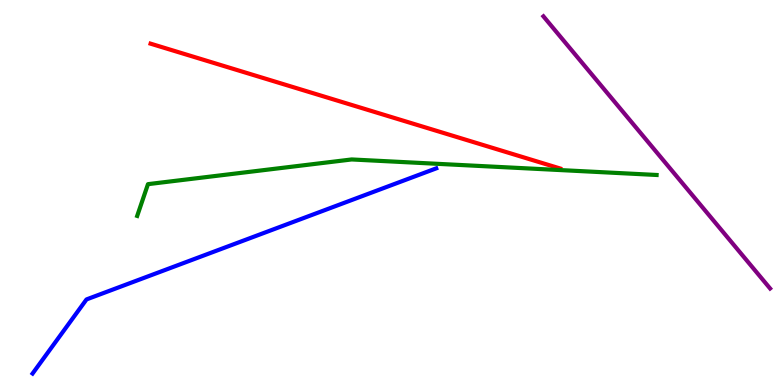[{'lines': ['blue', 'red'], 'intersections': []}, {'lines': ['green', 'red'], 'intersections': []}, {'lines': ['purple', 'red'], 'intersections': []}, {'lines': ['blue', 'green'], 'intersections': []}, {'lines': ['blue', 'purple'], 'intersections': []}, {'lines': ['green', 'purple'], 'intersections': []}]